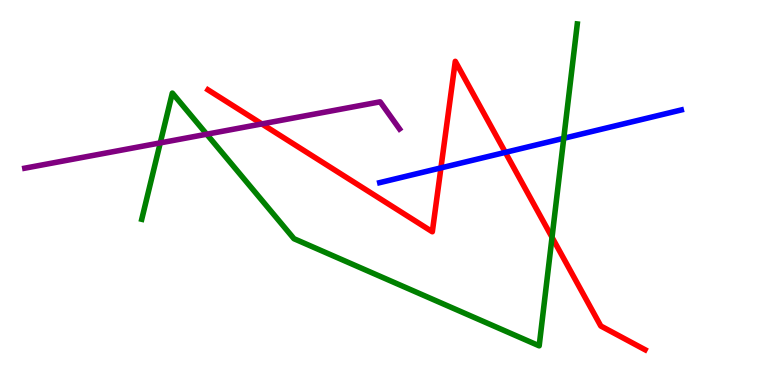[{'lines': ['blue', 'red'], 'intersections': [{'x': 5.69, 'y': 5.64}, {'x': 6.52, 'y': 6.04}]}, {'lines': ['green', 'red'], 'intersections': [{'x': 7.12, 'y': 3.84}]}, {'lines': ['purple', 'red'], 'intersections': [{'x': 3.38, 'y': 6.78}]}, {'lines': ['blue', 'green'], 'intersections': [{'x': 7.27, 'y': 6.41}]}, {'lines': ['blue', 'purple'], 'intersections': []}, {'lines': ['green', 'purple'], 'intersections': [{'x': 2.07, 'y': 6.29}, {'x': 2.67, 'y': 6.51}]}]